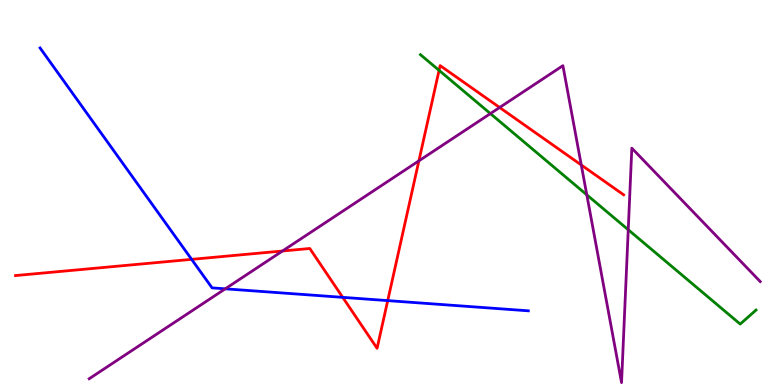[{'lines': ['blue', 'red'], 'intersections': [{'x': 2.47, 'y': 3.26}, {'x': 4.42, 'y': 2.28}, {'x': 5.0, 'y': 2.19}]}, {'lines': ['green', 'red'], 'intersections': [{'x': 5.67, 'y': 8.17}]}, {'lines': ['purple', 'red'], 'intersections': [{'x': 3.65, 'y': 3.48}, {'x': 5.41, 'y': 5.82}, {'x': 6.45, 'y': 7.21}, {'x': 7.5, 'y': 5.71}]}, {'lines': ['blue', 'green'], 'intersections': []}, {'lines': ['blue', 'purple'], 'intersections': [{'x': 2.91, 'y': 2.5}]}, {'lines': ['green', 'purple'], 'intersections': [{'x': 6.33, 'y': 7.05}, {'x': 7.57, 'y': 4.94}, {'x': 8.11, 'y': 4.03}]}]